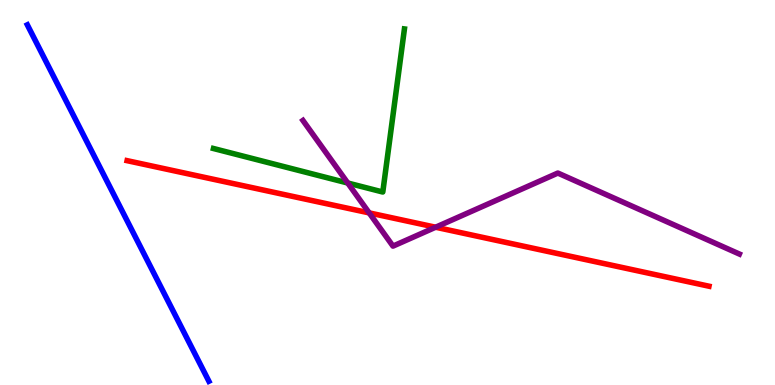[{'lines': ['blue', 'red'], 'intersections': []}, {'lines': ['green', 'red'], 'intersections': []}, {'lines': ['purple', 'red'], 'intersections': [{'x': 4.76, 'y': 4.47}, {'x': 5.62, 'y': 4.1}]}, {'lines': ['blue', 'green'], 'intersections': []}, {'lines': ['blue', 'purple'], 'intersections': []}, {'lines': ['green', 'purple'], 'intersections': [{'x': 4.49, 'y': 5.25}]}]